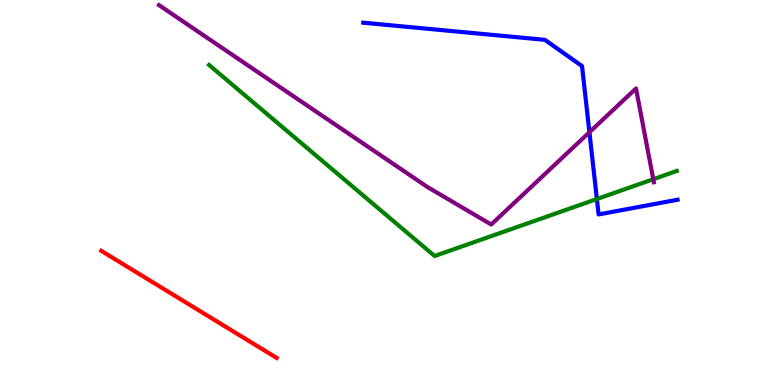[{'lines': ['blue', 'red'], 'intersections': []}, {'lines': ['green', 'red'], 'intersections': []}, {'lines': ['purple', 'red'], 'intersections': []}, {'lines': ['blue', 'green'], 'intersections': [{'x': 7.7, 'y': 4.83}]}, {'lines': ['blue', 'purple'], 'intersections': [{'x': 7.61, 'y': 6.57}]}, {'lines': ['green', 'purple'], 'intersections': [{'x': 8.43, 'y': 5.35}]}]